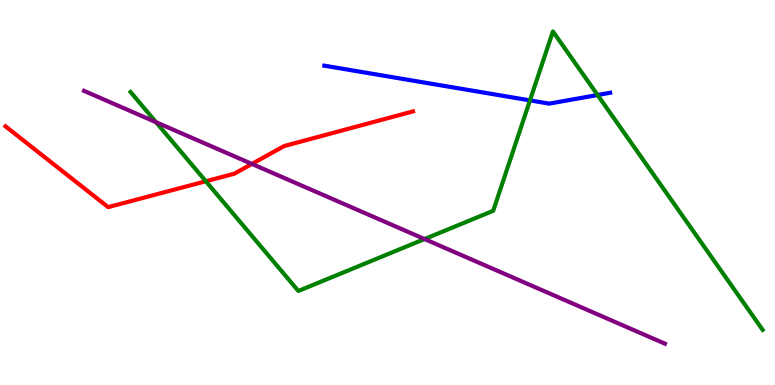[{'lines': ['blue', 'red'], 'intersections': []}, {'lines': ['green', 'red'], 'intersections': [{'x': 2.66, 'y': 5.29}]}, {'lines': ['purple', 'red'], 'intersections': [{'x': 3.25, 'y': 5.74}]}, {'lines': ['blue', 'green'], 'intersections': [{'x': 6.84, 'y': 7.39}, {'x': 7.71, 'y': 7.53}]}, {'lines': ['blue', 'purple'], 'intersections': []}, {'lines': ['green', 'purple'], 'intersections': [{'x': 2.01, 'y': 6.83}, {'x': 5.48, 'y': 3.79}]}]